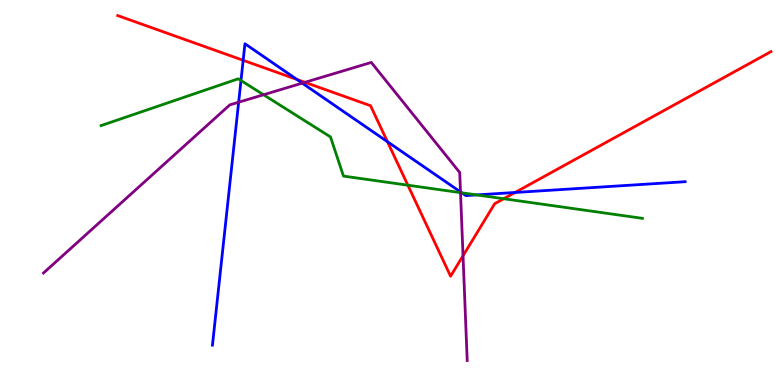[{'lines': ['blue', 'red'], 'intersections': [{'x': 3.14, 'y': 8.43}, {'x': 3.83, 'y': 7.94}, {'x': 5.0, 'y': 6.32}, {'x': 6.65, 'y': 5.0}]}, {'lines': ['green', 'red'], 'intersections': [{'x': 5.26, 'y': 5.19}, {'x': 6.5, 'y': 4.84}]}, {'lines': ['purple', 'red'], 'intersections': [{'x': 3.94, 'y': 7.86}, {'x': 5.97, 'y': 3.36}]}, {'lines': ['blue', 'green'], 'intersections': [{'x': 3.11, 'y': 7.91}, {'x': 5.96, 'y': 4.99}, {'x': 6.15, 'y': 4.94}]}, {'lines': ['blue', 'purple'], 'intersections': [{'x': 3.08, 'y': 7.34}, {'x': 3.9, 'y': 7.84}, {'x': 5.94, 'y': 5.02}]}, {'lines': ['green', 'purple'], 'intersections': [{'x': 3.4, 'y': 7.54}, {'x': 5.94, 'y': 5.0}]}]